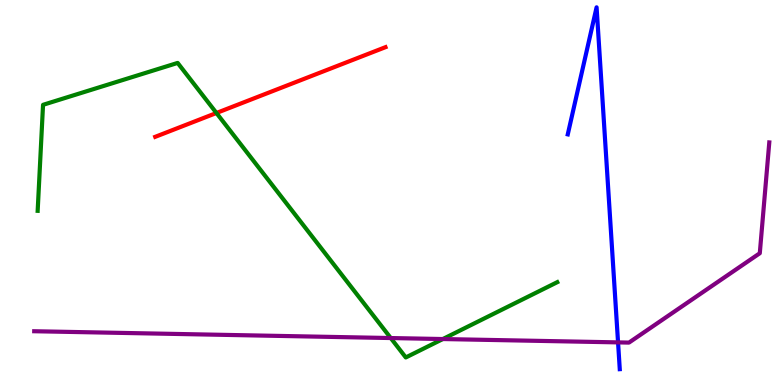[{'lines': ['blue', 'red'], 'intersections': []}, {'lines': ['green', 'red'], 'intersections': [{'x': 2.79, 'y': 7.07}]}, {'lines': ['purple', 'red'], 'intersections': []}, {'lines': ['blue', 'green'], 'intersections': []}, {'lines': ['blue', 'purple'], 'intersections': [{'x': 7.97, 'y': 1.11}]}, {'lines': ['green', 'purple'], 'intersections': [{'x': 5.04, 'y': 1.22}, {'x': 5.71, 'y': 1.19}]}]